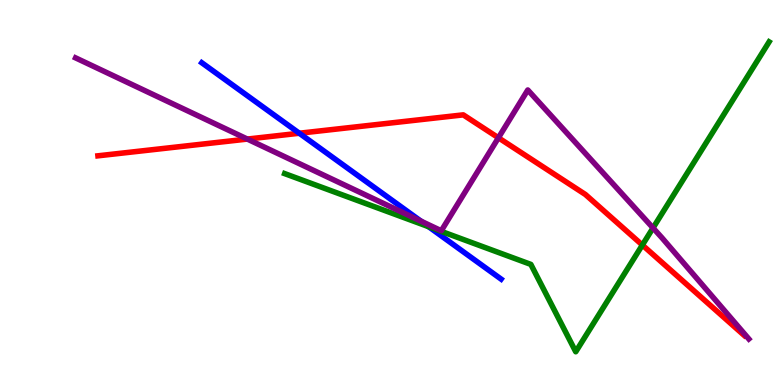[{'lines': ['blue', 'red'], 'intersections': [{'x': 3.86, 'y': 6.54}]}, {'lines': ['green', 'red'], 'intersections': [{'x': 8.29, 'y': 3.64}]}, {'lines': ['purple', 'red'], 'intersections': [{'x': 3.19, 'y': 6.39}, {'x': 6.43, 'y': 6.42}]}, {'lines': ['blue', 'green'], 'intersections': [{'x': 5.53, 'y': 4.11}]}, {'lines': ['blue', 'purple'], 'intersections': [{'x': 5.43, 'y': 4.26}]}, {'lines': ['green', 'purple'], 'intersections': [{'x': 8.43, 'y': 4.08}]}]